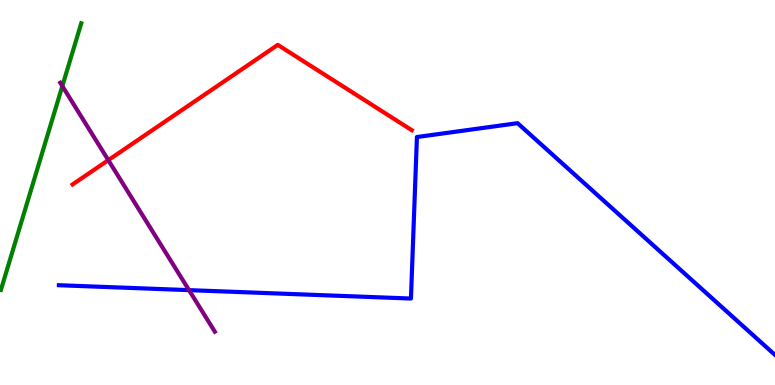[{'lines': ['blue', 'red'], 'intersections': []}, {'lines': ['green', 'red'], 'intersections': []}, {'lines': ['purple', 'red'], 'intersections': [{'x': 1.4, 'y': 5.84}]}, {'lines': ['blue', 'green'], 'intersections': []}, {'lines': ['blue', 'purple'], 'intersections': [{'x': 2.44, 'y': 2.46}]}, {'lines': ['green', 'purple'], 'intersections': [{'x': 0.804, 'y': 7.76}]}]